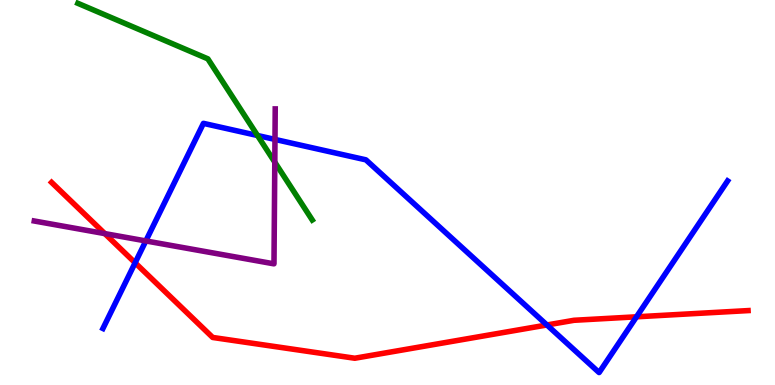[{'lines': ['blue', 'red'], 'intersections': [{'x': 1.74, 'y': 3.17}, {'x': 7.06, 'y': 1.56}, {'x': 8.21, 'y': 1.77}]}, {'lines': ['green', 'red'], 'intersections': []}, {'lines': ['purple', 'red'], 'intersections': [{'x': 1.35, 'y': 3.93}]}, {'lines': ['blue', 'green'], 'intersections': [{'x': 3.32, 'y': 6.48}]}, {'lines': ['blue', 'purple'], 'intersections': [{'x': 1.88, 'y': 3.74}, {'x': 3.55, 'y': 6.38}]}, {'lines': ['green', 'purple'], 'intersections': [{'x': 3.55, 'y': 5.79}]}]